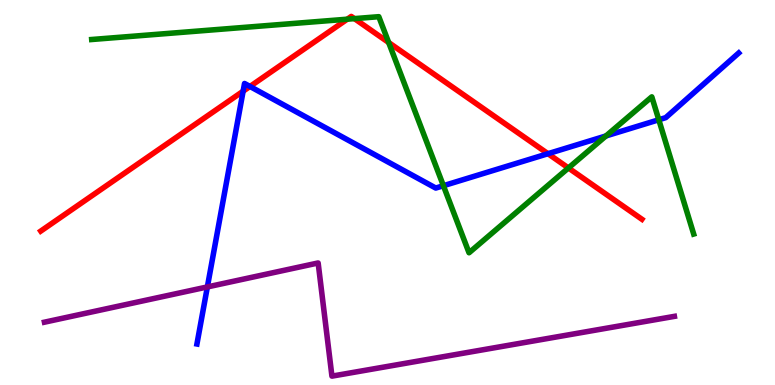[{'lines': ['blue', 'red'], 'intersections': [{'x': 3.14, 'y': 7.63}, {'x': 3.23, 'y': 7.75}, {'x': 7.07, 'y': 6.01}]}, {'lines': ['green', 'red'], 'intersections': [{'x': 4.48, 'y': 9.5}, {'x': 4.57, 'y': 9.52}, {'x': 5.02, 'y': 8.9}, {'x': 7.33, 'y': 5.64}]}, {'lines': ['purple', 'red'], 'intersections': []}, {'lines': ['blue', 'green'], 'intersections': [{'x': 5.72, 'y': 5.18}, {'x': 7.82, 'y': 6.47}, {'x': 8.5, 'y': 6.89}]}, {'lines': ['blue', 'purple'], 'intersections': [{'x': 2.68, 'y': 2.55}]}, {'lines': ['green', 'purple'], 'intersections': []}]